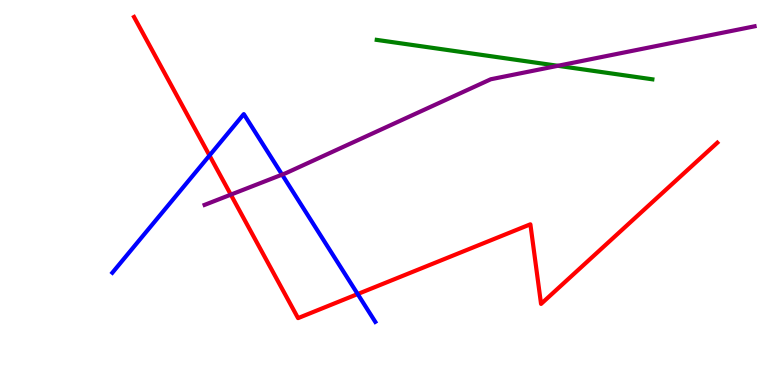[{'lines': ['blue', 'red'], 'intersections': [{'x': 2.7, 'y': 5.96}, {'x': 4.62, 'y': 2.36}]}, {'lines': ['green', 'red'], 'intersections': []}, {'lines': ['purple', 'red'], 'intersections': [{'x': 2.98, 'y': 4.94}]}, {'lines': ['blue', 'green'], 'intersections': []}, {'lines': ['blue', 'purple'], 'intersections': [{'x': 3.64, 'y': 5.46}]}, {'lines': ['green', 'purple'], 'intersections': [{'x': 7.2, 'y': 8.29}]}]